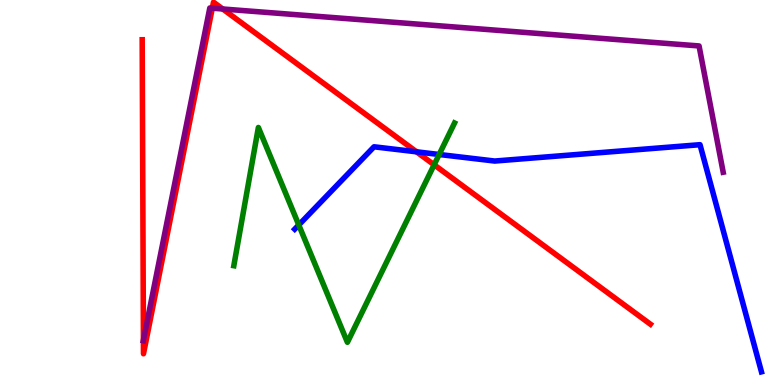[{'lines': ['blue', 'red'], 'intersections': [{'x': 5.37, 'y': 6.06}]}, {'lines': ['green', 'red'], 'intersections': [{'x': 5.6, 'y': 5.72}]}, {'lines': ['purple', 'red'], 'intersections': [{'x': 1.85, 'y': 1.17}, {'x': 2.74, 'y': 9.79}, {'x': 2.87, 'y': 9.77}]}, {'lines': ['blue', 'green'], 'intersections': [{'x': 3.86, 'y': 4.16}, {'x': 5.67, 'y': 5.99}]}, {'lines': ['blue', 'purple'], 'intersections': []}, {'lines': ['green', 'purple'], 'intersections': []}]